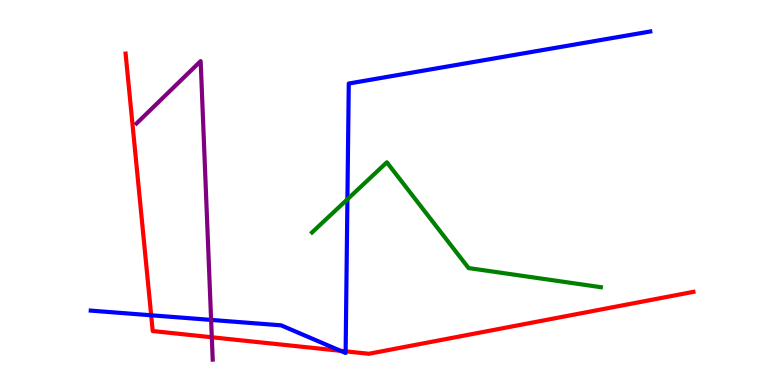[{'lines': ['blue', 'red'], 'intersections': [{'x': 1.95, 'y': 1.81}, {'x': 4.39, 'y': 0.888}, {'x': 4.46, 'y': 0.874}]}, {'lines': ['green', 'red'], 'intersections': []}, {'lines': ['purple', 'red'], 'intersections': [{'x': 2.73, 'y': 1.24}]}, {'lines': ['blue', 'green'], 'intersections': [{'x': 4.48, 'y': 4.82}]}, {'lines': ['blue', 'purple'], 'intersections': [{'x': 2.72, 'y': 1.69}]}, {'lines': ['green', 'purple'], 'intersections': []}]